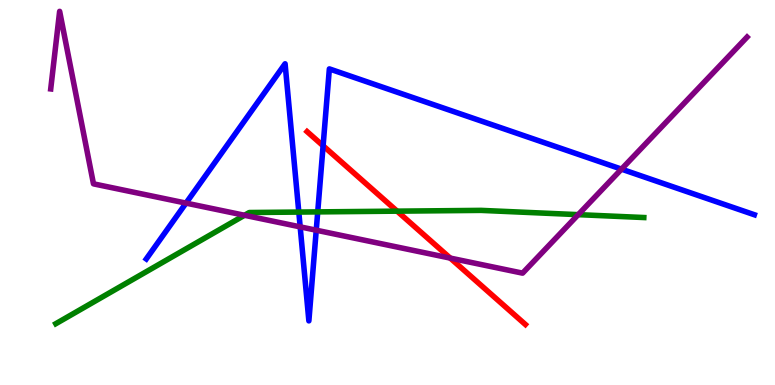[{'lines': ['blue', 'red'], 'intersections': [{'x': 4.17, 'y': 6.21}]}, {'lines': ['green', 'red'], 'intersections': [{'x': 5.12, 'y': 4.52}]}, {'lines': ['purple', 'red'], 'intersections': [{'x': 5.81, 'y': 3.3}]}, {'lines': ['blue', 'green'], 'intersections': [{'x': 3.86, 'y': 4.49}, {'x': 4.1, 'y': 4.5}]}, {'lines': ['blue', 'purple'], 'intersections': [{'x': 2.4, 'y': 4.72}, {'x': 3.87, 'y': 4.11}, {'x': 4.08, 'y': 4.02}, {'x': 8.02, 'y': 5.61}]}, {'lines': ['green', 'purple'], 'intersections': [{'x': 3.15, 'y': 4.41}, {'x': 7.46, 'y': 4.42}]}]